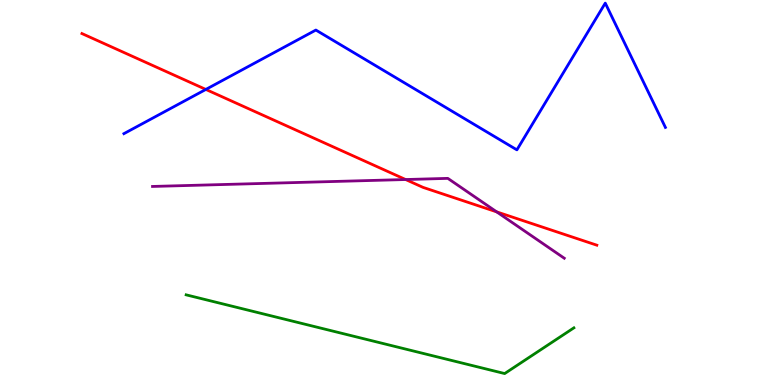[{'lines': ['blue', 'red'], 'intersections': [{'x': 2.66, 'y': 7.68}]}, {'lines': ['green', 'red'], 'intersections': []}, {'lines': ['purple', 'red'], 'intersections': [{'x': 5.23, 'y': 5.34}, {'x': 6.41, 'y': 4.5}]}, {'lines': ['blue', 'green'], 'intersections': []}, {'lines': ['blue', 'purple'], 'intersections': []}, {'lines': ['green', 'purple'], 'intersections': []}]